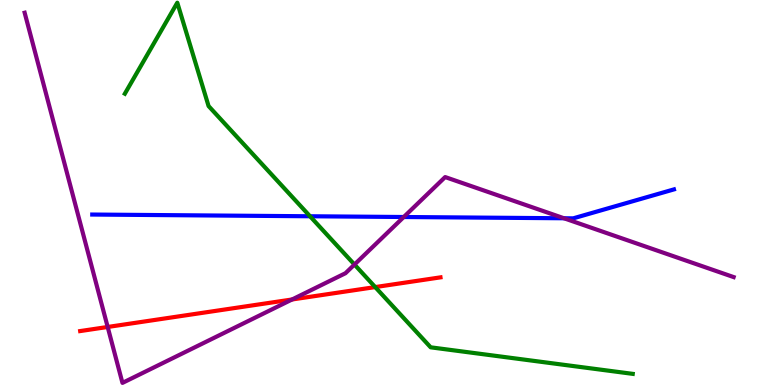[{'lines': ['blue', 'red'], 'intersections': []}, {'lines': ['green', 'red'], 'intersections': [{'x': 4.84, 'y': 2.54}]}, {'lines': ['purple', 'red'], 'intersections': [{'x': 1.39, 'y': 1.51}, {'x': 3.77, 'y': 2.22}]}, {'lines': ['blue', 'green'], 'intersections': [{'x': 4.0, 'y': 4.38}]}, {'lines': ['blue', 'purple'], 'intersections': [{'x': 5.21, 'y': 4.36}, {'x': 7.28, 'y': 4.33}]}, {'lines': ['green', 'purple'], 'intersections': [{'x': 4.57, 'y': 3.13}]}]